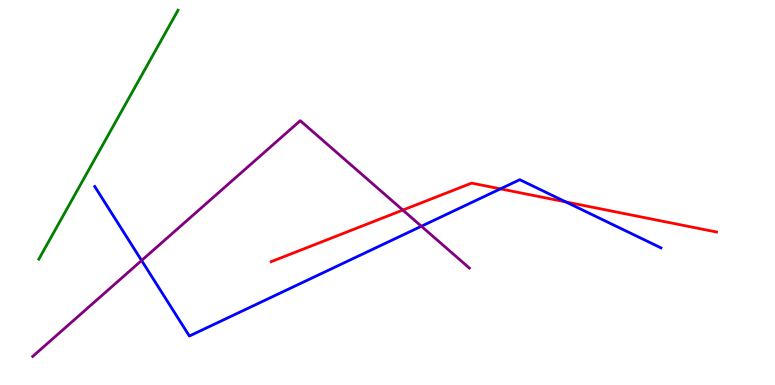[{'lines': ['blue', 'red'], 'intersections': [{'x': 6.46, 'y': 5.09}, {'x': 7.3, 'y': 4.76}]}, {'lines': ['green', 'red'], 'intersections': []}, {'lines': ['purple', 'red'], 'intersections': [{'x': 5.2, 'y': 4.54}]}, {'lines': ['blue', 'green'], 'intersections': []}, {'lines': ['blue', 'purple'], 'intersections': [{'x': 1.83, 'y': 3.23}, {'x': 5.44, 'y': 4.12}]}, {'lines': ['green', 'purple'], 'intersections': []}]